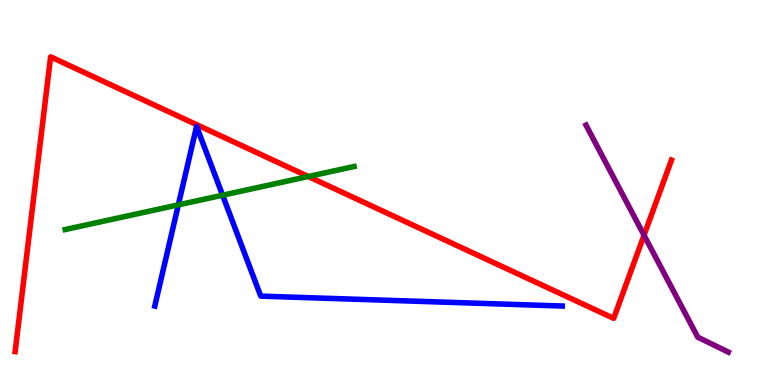[{'lines': ['blue', 'red'], 'intersections': []}, {'lines': ['green', 'red'], 'intersections': [{'x': 3.98, 'y': 5.42}]}, {'lines': ['purple', 'red'], 'intersections': [{'x': 8.31, 'y': 3.89}]}, {'lines': ['blue', 'green'], 'intersections': [{'x': 2.3, 'y': 4.68}, {'x': 2.87, 'y': 4.93}]}, {'lines': ['blue', 'purple'], 'intersections': []}, {'lines': ['green', 'purple'], 'intersections': []}]